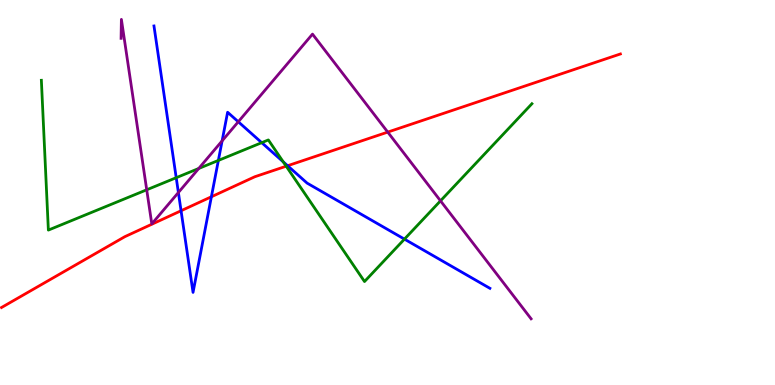[{'lines': ['blue', 'red'], 'intersections': [{'x': 2.34, 'y': 4.53}, {'x': 2.73, 'y': 4.89}, {'x': 3.71, 'y': 5.7}]}, {'lines': ['green', 'red'], 'intersections': [{'x': 3.69, 'y': 5.68}]}, {'lines': ['purple', 'red'], 'intersections': [{'x': 5.0, 'y': 6.57}]}, {'lines': ['blue', 'green'], 'intersections': [{'x': 2.27, 'y': 5.38}, {'x': 2.82, 'y': 5.83}, {'x': 3.38, 'y': 6.29}, {'x': 3.65, 'y': 5.8}, {'x': 5.22, 'y': 3.79}]}, {'lines': ['blue', 'purple'], 'intersections': [{'x': 2.3, 'y': 5.0}, {'x': 2.87, 'y': 6.34}, {'x': 3.07, 'y': 6.84}]}, {'lines': ['green', 'purple'], 'intersections': [{'x': 1.89, 'y': 5.07}, {'x': 2.56, 'y': 5.62}, {'x': 5.68, 'y': 4.78}]}]